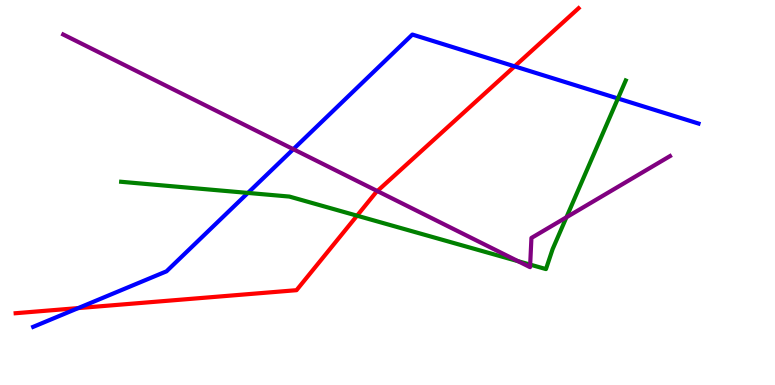[{'lines': ['blue', 'red'], 'intersections': [{'x': 1.01, 'y': 2.0}, {'x': 6.64, 'y': 8.28}]}, {'lines': ['green', 'red'], 'intersections': [{'x': 4.61, 'y': 4.4}]}, {'lines': ['purple', 'red'], 'intersections': [{'x': 4.87, 'y': 5.04}]}, {'lines': ['blue', 'green'], 'intersections': [{'x': 3.2, 'y': 4.99}, {'x': 7.97, 'y': 7.44}]}, {'lines': ['blue', 'purple'], 'intersections': [{'x': 3.78, 'y': 6.12}]}, {'lines': ['green', 'purple'], 'intersections': [{'x': 6.68, 'y': 3.22}, {'x': 6.84, 'y': 3.13}, {'x': 7.31, 'y': 4.36}]}]